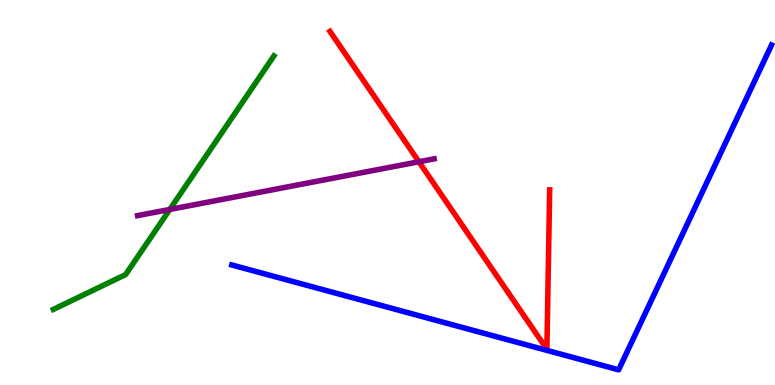[{'lines': ['blue', 'red'], 'intersections': []}, {'lines': ['green', 'red'], 'intersections': []}, {'lines': ['purple', 'red'], 'intersections': [{'x': 5.41, 'y': 5.8}]}, {'lines': ['blue', 'green'], 'intersections': []}, {'lines': ['blue', 'purple'], 'intersections': []}, {'lines': ['green', 'purple'], 'intersections': [{'x': 2.19, 'y': 4.56}]}]